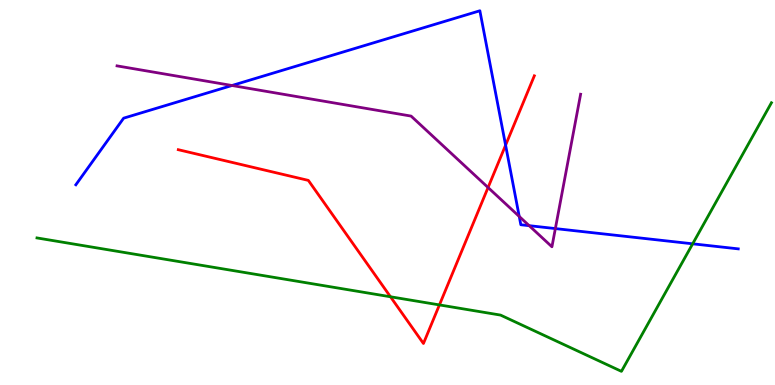[{'lines': ['blue', 'red'], 'intersections': [{'x': 6.52, 'y': 6.23}]}, {'lines': ['green', 'red'], 'intersections': [{'x': 5.04, 'y': 2.29}, {'x': 5.67, 'y': 2.08}]}, {'lines': ['purple', 'red'], 'intersections': [{'x': 6.3, 'y': 5.13}]}, {'lines': ['blue', 'green'], 'intersections': [{'x': 8.94, 'y': 3.67}]}, {'lines': ['blue', 'purple'], 'intersections': [{'x': 2.99, 'y': 7.78}, {'x': 6.7, 'y': 4.38}, {'x': 6.83, 'y': 4.14}, {'x': 7.17, 'y': 4.06}]}, {'lines': ['green', 'purple'], 'intersections': []}]